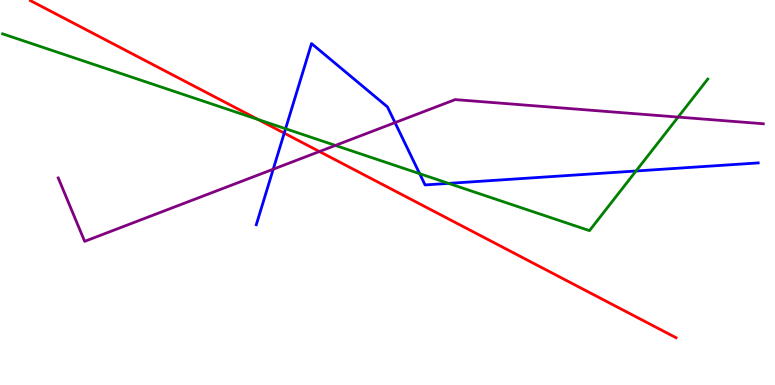[{'lines': ['blue', 'red'], 'intersections': [{'x': 3.67, 'y': 6.54}]}, {'lines': ['green', 'red'], 'intersections': [{'x': 3.33, 'y': 6.9}]}, {'lines': ['purple', 'red'], 'intersections': [{'x': 4.12, 'y': 6.06}]}, {'lines': ['blue', 'green'], 'intersections': [{'x': 3.68, 'y': 6.66}, {'x': 5.41, 'y': 5.49}, {'x': 5.79, 'y': 5.24}, {'x': 8.21, 'y': 5.56}]}, {'lines': ['blue', 'purple'], 'intersections': [{'x': 3.53, 'y': 5.6}, {'x': 5.1, 'y': 6.82}]}, {'lines': ['green', 'purple'], 'intersections': [{'x': 4.33, 'y': 6.22}, {'x': 8.75, 'y': 6.96}]}]